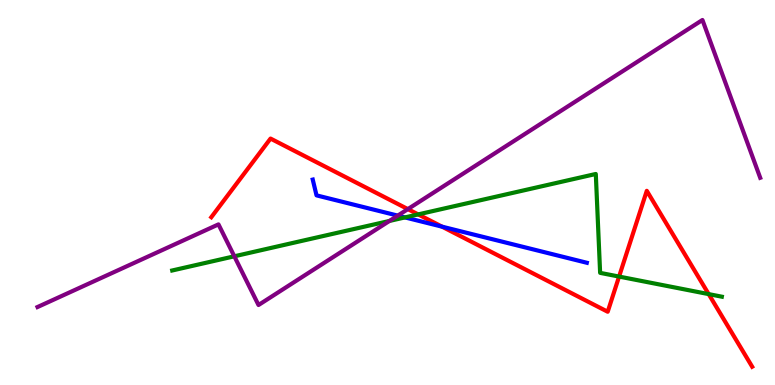[{'lines': ['blue', 'red'], 'intersections': [{'x': 5.7, 'y': 4.11}]}, {'lines': ['green', 'red'], 'intersections': [{'x': 5.4, 'y': 4.43}, {'x': 7.99, 'y': 2.82}, {'x': 9.14, 'y': 2.36}]}, {'lines': ['purple', 'red'], 'intersections': [{'x': 5.26, 'y': 4.57}]}, {'lines': ['blue', 'green'], 'intersections': [{'x': 5.23, 'y': 4.35}]}, {'lines': ['blue', 'purple'], 'intersections': [{'x': 5.13, 'y': 4.4}]}, {'lines': ['green', 'purple'], 'intersections': [{'x': 3.02, 'y': 3.34}, {'x': 5.02, 'y': 4.26}]}]